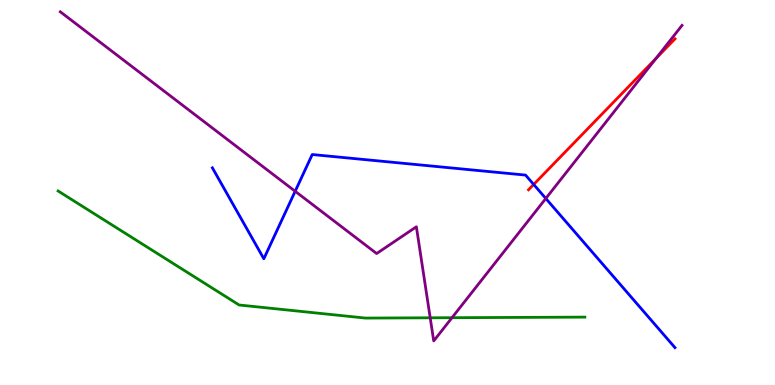[{'lines': ['blue', 'red'], 'intersections': [{'x': 6.89, 'y': 5.21}]}, {'lines': ['green', 'red'], 'intersections': []}, {'lines': ['purple', 'red'], 'intersections': [{'x': 8.47, 'y': 8.48}]}, {'lines': ['blue', 'green'], 'intersections': []}, {'lines': ['blue', 'purple'], 'intersections': [{'x': 3.81, 'y': 5.03}, {'x': 7.04, 'y': 4.84}]}, {'lines': ['green', 'purple'], 'intersections': [{'x': 5.55, 'y': 1.75}, {'x': 5.83, 'y': 1.75}]}]